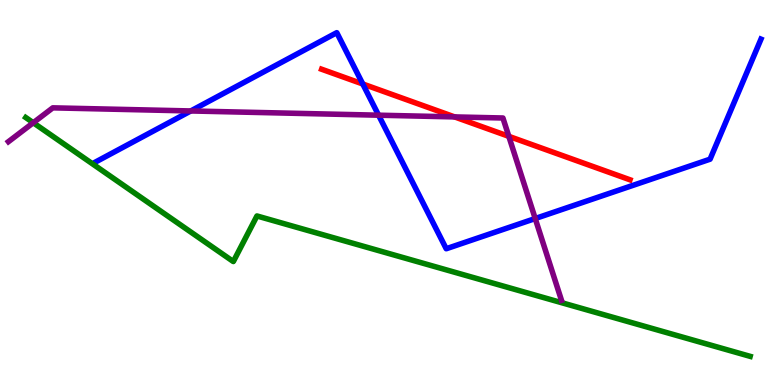[{'lines': ['blue', 'red'], 'intersections': [{'x': 4.68, 'y': 7.82}]}, {'lines': ['green', 'red'], 'intersections': []}, {'lines': ['purple', 'red'], 'intersections': [{'x': 5.87, 'y': 6.96}, {'x': 6.57, 'y': 6.46}]}, {'lines': ['blue', 'green'], 'intersections': []}, {'lines': ['blue', 'purple'], 'intersections': [{'x': 2.46, 'y': 7.12}, {'x': 4.88, 'y': 7.01}, {'x': 6.91, 'y': 4.32}]}, {'lines': ['green', 'purple'], 'intersections': [{'x': 0.429, 'y': 6.81}]}]